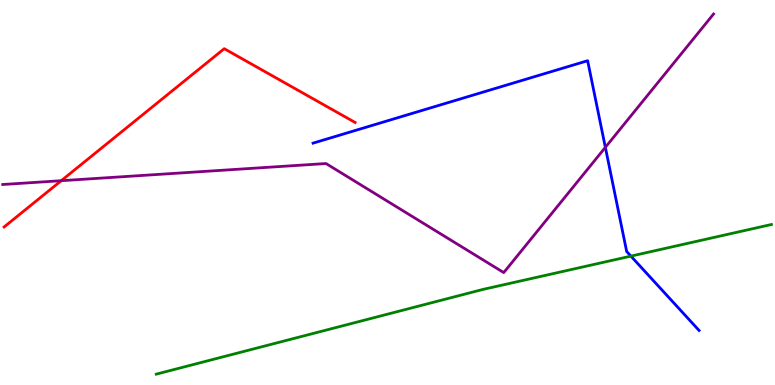[{'lines': ['blue', 'red'], 'intersections': []}, {'lines': ['green', 'red'], 'intersections': []}, {'lines': ['purple', 'red'], 'intersections': [{'x': 0.79, 'y': 5.31}]}, {'lines': ['blue', 'green'], 'intersections': [{'x': 8.14, 'y': 3.35}]}, {'lines': ['blue', 'purple'], 'intersections': [{'x': 7.81, 'y': 6.17}]}, {'lines': ['green', 'purple'], 'intersections': []}]